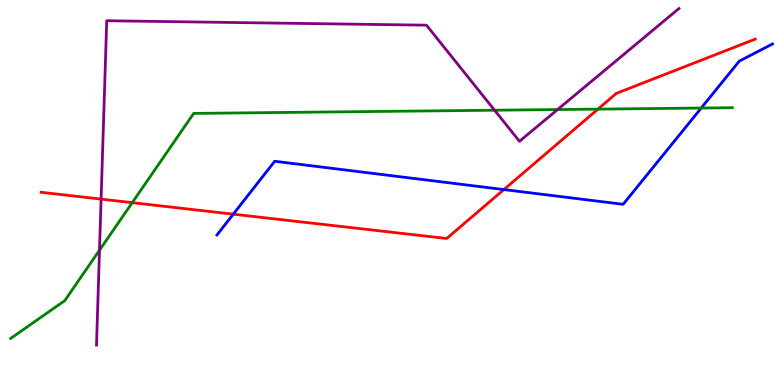[{'lines': ['blue', 'red'], 'intersections': [{'x': 3.01, 'y': 4.44}, {'x': 6.5, 'y': 5.08}]}, {'lines': ['green', 'red'], 'intersections': [{'x': 1.71, 'y': 4.74}, {'x': 7.72, 'y': 7.17}]}, {'lines': ['purple', 'red'], 'intersections': [{'x': 1.3, 'y': 4.83}]}, {'lines': ['blue', 'green'], 'intersections': [{'x': 9.05, 'y': 7.19}]}, {'lines': ['blue', 'purple'], 'intersections': []}, {'lines': ['green', 'purple'], 'intersections': [{'x': 1.28, 'y': 3.5}, {'x': 6.38, 'y': 7.14}, {'x': 7.19, 'y': 7.15}]}]